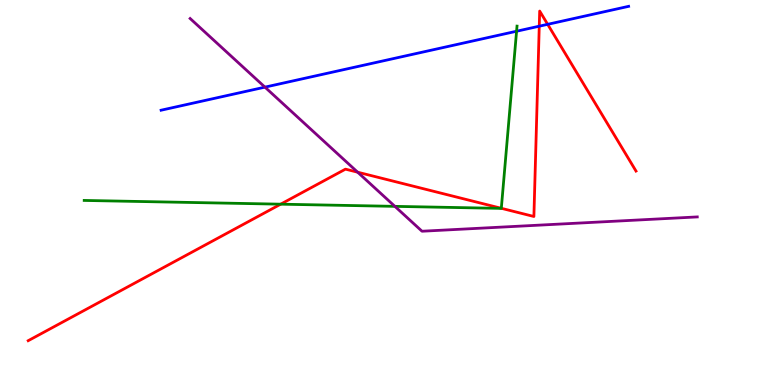[{'lines': ['blue', 'red'], 'intersections': [{'x': 6.96, 'y': 9.32}, {'x': 7.07, 'y': 9.37}]}, {'lines': ['green', 'red'], 'intersections': [{'x': 3.62, 'y': 4.7}, {'x': 6.47, 'y': 4.59}]}, {'lines': ['purple', 'red'], 'intersections': [{'x': 4.62, 'y': 5.53}]}, {'lines': ['blue', 'green'], 'intersections': [{'x': 6.67, 'y': 9.19}]}, {'lines': ['blue', 'purple'], 'intersections': [{'x': 3.42, 'y': 7.74}]}, {'lines': ['green', 'purple'], 'intersections': [{'x': 5.1, 'y': 4.64}]}]